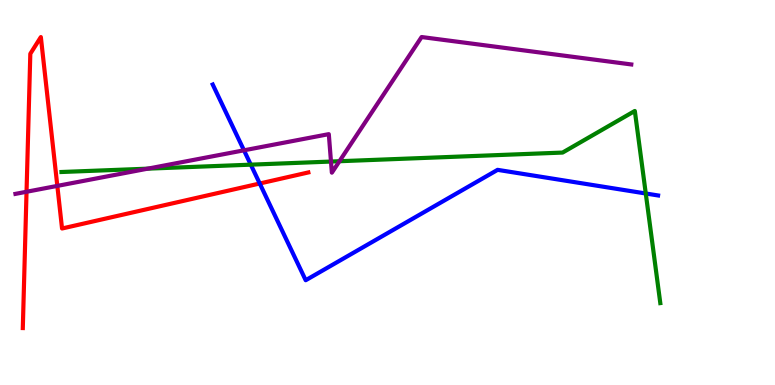[{'lines': ['blue', 'red'], 'intersections': [{'x': 3.35, 'y': 5.23}]}, {'lines': ['green', 'red'], 'intersections': []}, {'lines': ['purple', 'red'], 'intersections': [{'x': 0.342, 'y': 5.02}, {'x': 0.74, 'y': 5.17}]}, {'lines': ['blue', 'green'], 'intersections': [{'x': 3.24, 'y': 5.72}, {'x': 8.33, 'y': 4.97}]}, {'lines': ['blue', 'purple'], 'intersections': [{'x': 3.15, 'y': 6.1}]}, {'lines': ['green', 'purple'], 'intersections': [{'x': 1.91, 'y': 5.62}, {'x': 4.27, 'y': 5.8}, {'x': 4.38, 'y': 5.81}]}]